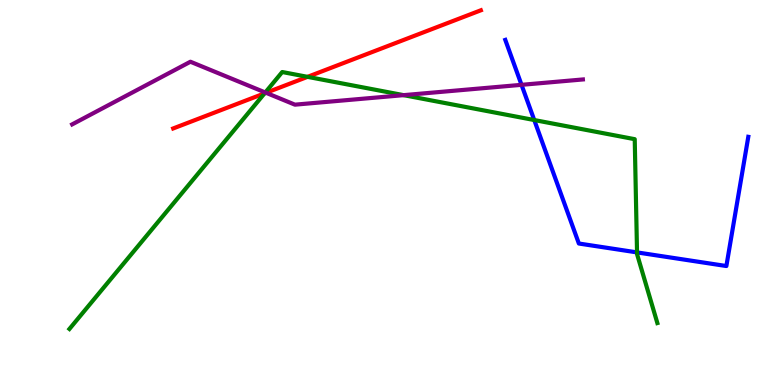[{'lines': ['blue', 'red'], 'intersections': []}, {'lines': ['green', 'red'], 'intersections': [{'x': 3.41, 'y': 7.58}, {'x': 3.97, 'y': 8.0}]}, {'lines': ['purple', 'red'], 'intersections': [{'x': 3.43, 'y': 7.59}]}, {'lines': ['blue', 'green'], 'intersections': [{'x': 6.89, 'y': 6.88}, {'x': 8.22, 'y': 3.44}]}, {'lines': ['blue', 'purple'], 'intersections': [{'x': 6.73, 'y': 7.8}]}, {'lines': ['green', 'purple'], 'intersections': [{'x': 3.42, 'y': 7.6}, {'x': 5.21, 'y': 7.53}]}]